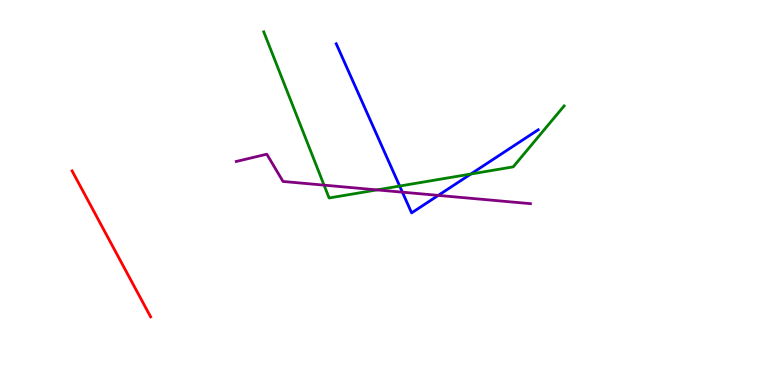[{'lines': ['blue', 'red'], 'intersections': []}, {'lines': ['green', 'red'], 'intersections': []}, {'lines': ['purple', 'red'], 'intersections': []}, {'lines': ['blue', 'green'], 'intersections': [{'x': 5.16, 'y': 5.17}, {'x': 6.08, 'y': 5.48}]}, {'lines': ['blue', 'purple'], 'intersections': [{'x': 5.19, 'y': 5.01}, {'x': 5.66, 'y': 4.92}]}, {'lines': ['green', 'purple'], 'intersections': [{'x': 4.18, 'y': 5.19}, {'x': 4.86, 'y': 5.07}]}]